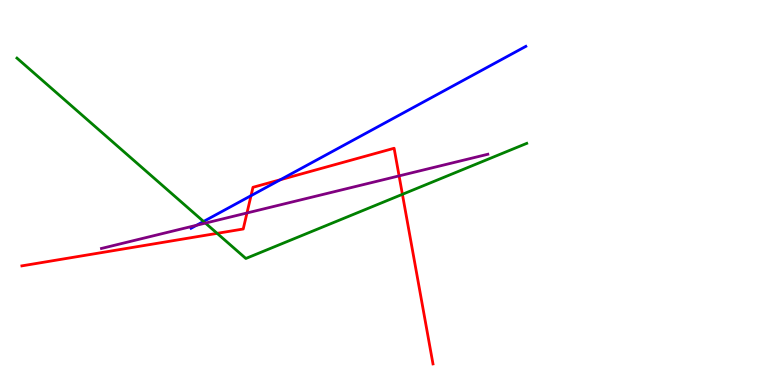[{'lines': ['blue', 'red'], 'intersections': [{'x': 3.24, 'y': 4.92}, {'x': 3.62, 'y': 5.33}]}, {'lines': ['green', 'red'], 'intersections': [{'x': 2.8, 'y': 3.94}, {'x': 5.19, 'y': 4.95}]}, {'lines': ['purple', 'red'], 'intersections': [{'x': 3.19, 'y': 4.47}, {'x': 5.15, 'y': 5.43}]}, {'lines': ['blue', 'green'], 'intersections': [{'x': 2.63, 'y': 4.25}]}, {'lines': ['blue', 'purple'], 'intersections': [{'x': 2.54, 'y': 4.15}]}, {'lines': ['green', 'purple'], 'intersections': [{'x': 2.65, 'y': 4.21}]}]